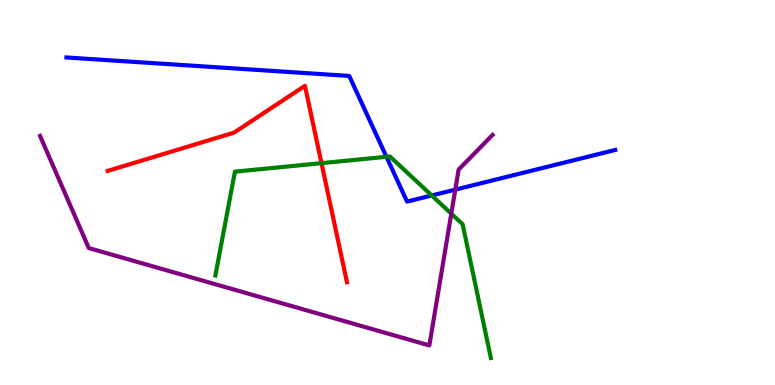[{'lines': ['blue', 'red'], 'intersections': []}, {'lines': ['green', 'red'], 'intersections': [{'x': 4.15, 'y': 5.76}]}, {'lines': ['purple', 'red'], 'intersections': []}, {'lines': ['blue', 'green'], 'intersections': [{'x': 4.99, 'y': 5.93}, {'x': 5.57, 'y': 4.92}]}, {'lines': ['blue', 'purple'], 'intersections': [{'x': 5.87, 'y': 5.07}]}, {'lines': ['green', 'purple'], 'intersections': [{'x': 5.82, 'y': 4.45}]}]